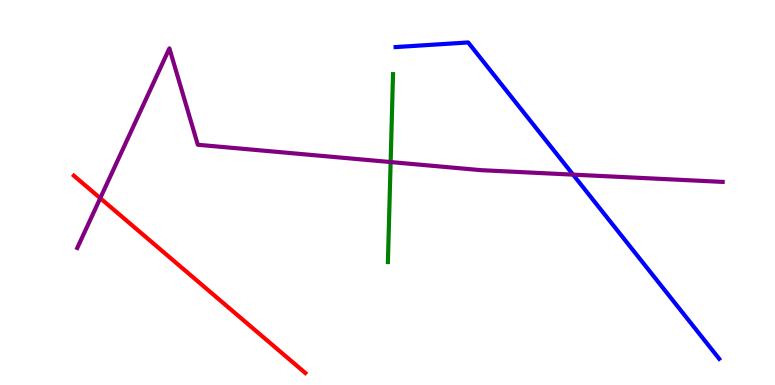[{'lines': ['blue', 'red'], 'intersections': []}, {'lines': ['green', 'red'], 'intersections': []}, {'lines': ['purple', 'red'], 'intersections': [{'x': 1.29, 'y': 4.85}]}, {'lines': ['blue', 'green'], 'intersections': []}, {'lines': ['blue', 'purple'], 'intersections': [{'x': 7.39, 'y': 5.46}]}, {'lines': ['green', 'purple'], 'intersections': [{'x': 5.04, 'y': 5.79}]}]